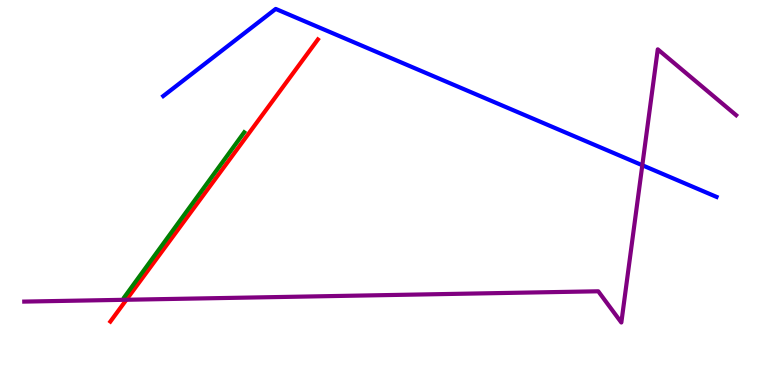[{'lines': ['blue', 'red'], 'intersections': []}, {'lines': ['green', 'red'], 'intersections': []}, {'lines': ['purple', 'red'], 'intersections': [{'x': 1.63, 'y': 2.21}]}, {'lines': ['blue', 'green'], 'intersections': []}, {'lines': ['blue', 'purple'], 'intersections': [{'x': 8.29, 'y': 5.71}]}, {'lines': ['green', 'purple'], 'intersections': []}]